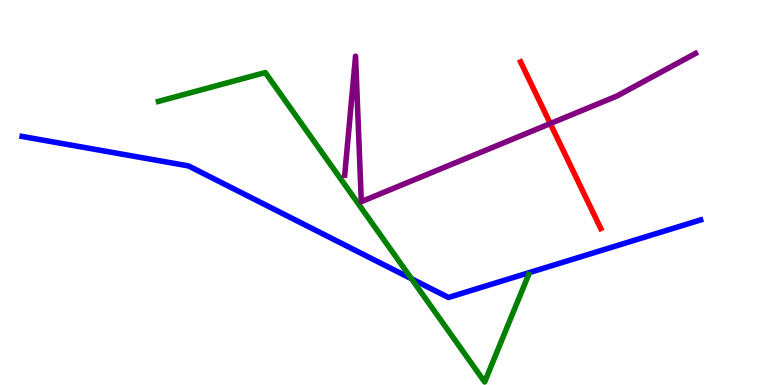[{'lines': ['blue', 'red'], 'intersections': []}, {'lines': ['green', 'red'], 'intersections': []}, {'lines': ['purple', 'red'], 'intersections': [{'x': 7.1, 'y': 6.79}]}, {'lines': ['blue', 'green'], 'intersections': [{'x': 5.31, 'y': 2.76}]}, {'lines': ['blue', 'purple'], 'intersections': []}, {'lines': ['green', 'purple'], 'intersections': []}]